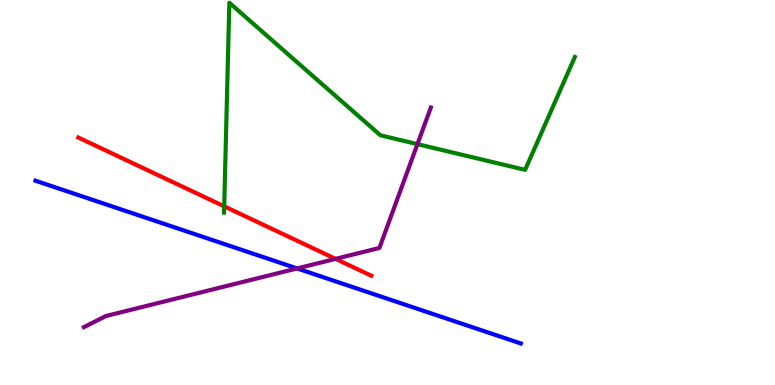[{'lines': ['blue', 'red'], 'intersections': []}, {'lines': ['green', 'red'], 'intersections': [{'x': 2.89, 'y': 4.64}]}, {'lines': ['purple', 'red'], 'intersections': [{'x': 4.33, 'y': 3.28}]}, {'lines': ['blue', 'green'], 'intersections': []}, {'lines': ['blue', 'purple'], 'intersections': [{'x': 3.83, 'y': 3.03}]}, {'lines': ['green', 'purple'], 'intersections': [{'x': 5.39, 'y': 6.26}]}]